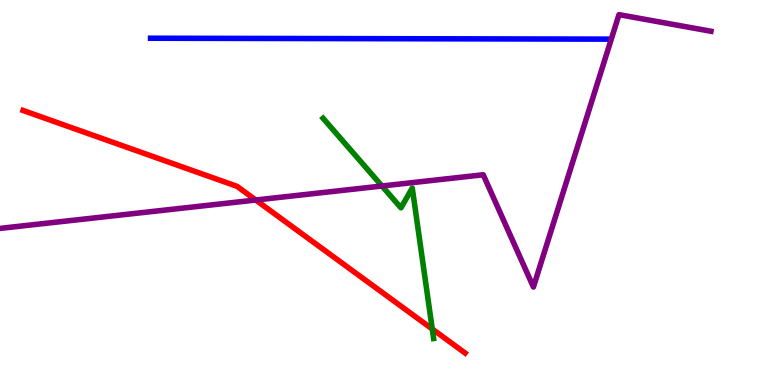[{'lines': ['blue', 'red'], 'intersections': []}, {'lines': ['green', 'red'], 'intersections': [{'x': 5.58, 'y': 1.45}]}, {'lines': ['purple', 'red'], 'intersections': [{'x': 3.3, 'y': 4.8}]}, {'lines': ['blue', 'green'], 'intersections': []}, {'lines': ['blue', 'purple'], 'intersections': []}, {'lines': ['green', 'purple'], 'intersections': [{'x': 4.93, 'y': 5.17}]}]